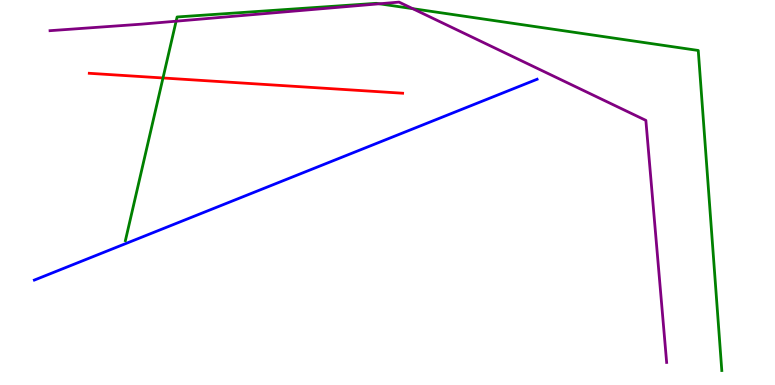[{'lines': ['blue', 'red'], 'intersections': []}, {'lines': ['green', 'red'], 'intersections': [{'x': 2.1, 'y': 7.97}]}, {'lines': ['purple', 'red'], 'intersections': []}, {'lines': ['blue', 'green'], 'intersections': []}, {'lines': ['blue', 'purple'], 'intersections': []}, {'lines': ['green', 'purple'], 'intersections': [{'x': 2.27, 'y': 9.45}, {'x': 4.9, 'y': 9.9}, {'x': 5.33, 'y': 9.77}]}]